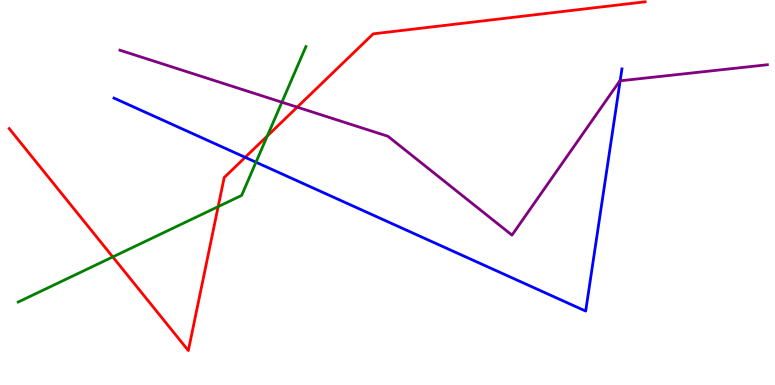[{'lines': ['blue', 'red'], 'intersections': [{'x': 3.16, 'y': 5.91}]}, {'lines': ['green', 'red'], 'intersections': [{'x': 1.46, 'y': 3.33}, {'x': 2.81, 'y': 4.63}, {'x': 3.45, 'y': 6.47}]}, {'lines': ['purple', 'red'], 'intersections': [{'x': 3.84, 'y': 7.22}]}, {'lines': ['blue', 'green'], 'intersections': [{'x': 3.3, 'y': 5.79}]}, {'lines': ['blue', 'purple'], 'intersections': [{'x': 8.0, 'y': 7.9}]}, {'lines': ['green', 'purple'], 'intersections': [{'x': 3.64, 'y': 7.34}]}]